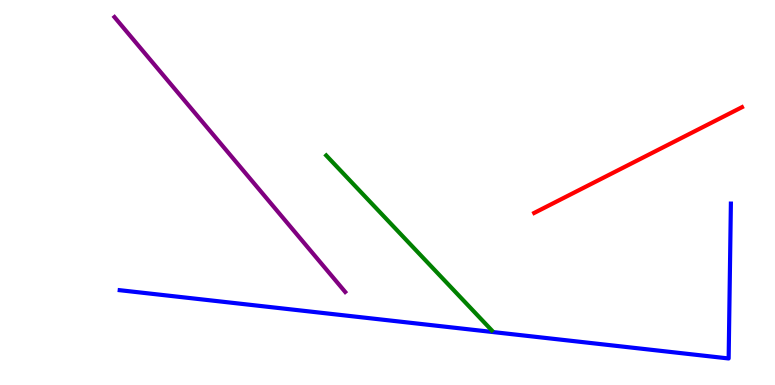[{'lines': ['blue', 'red'], 'intersections': []}, {'lines': ['green', 'red'], 'intersections': []}, {'lines': ['purple', 'red'], 'intersections': []}, {'lines': ['blue', 'green'], 'intersections': []}, {'lines': ['blue', 'purple'], 'intersections': []}, {'lines': ['green', 'purple'], 'intersections': []}]